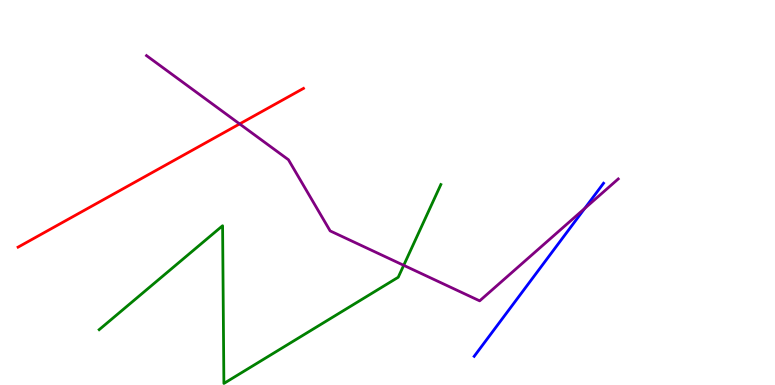[{'lines': ['blue', 'red'], 'intersections': []}, {'lines': ['green', 'red'], 'intersections': []}, {'lines': ['purple', 'red'], 'intersections': [{'x': 3.09, 'y': 6.78}]}, {'lines': ['blue', 'green'], 'intersections': []}, {'lines': ['blue', 'purple'], 'intersections': [{'x': 7.54, 'y': 4.59}]}, {'lines': ['green', 'purple'], 'intersections': [{'x': 5.21, 'y': 3.11}]}]